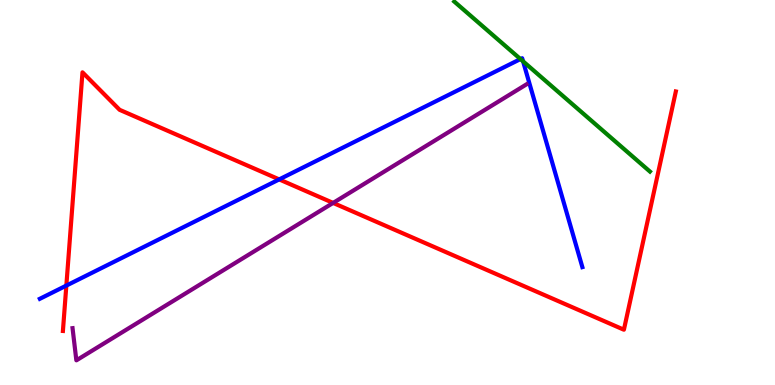[{'lines': ['blue', 'red'], 'intersections': [{'x': 0.856, 'y': 2.58}, {'x': 3.6, 'y': 5.34}]}, {'lines': ['green', 'red'], 'intersections': []}, {'lines': ['purple', 'red'], 'intersections': [{'x': 4.3, 'y': 4.73}]}, {'lines': ['blue', 'green'], 'intersections': [{'x': 6.72, 'y': 8.47}, {'x': 6.75, 'y': 8.41}]}, {'lines': ['blue', 'purple'], 'intersections': []}, {'lines': ['green', 'purple'], 'intersections': []}]